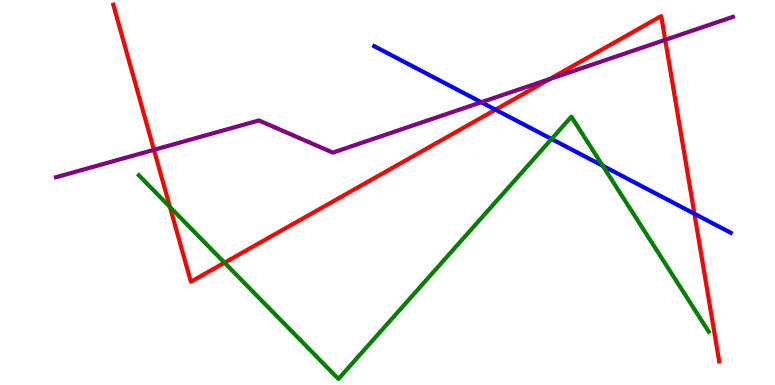[{'lines': ['blue', 'red'], 'intersections': [{'x': 6.39, 'y': 7.15}, {'x': 8.96, 'y': 4.45}]}, {'lines': ['green', 'red'], 'intersections': [{'x': 2.19, 'y': 4.62}, {'x': 2.9, 'y': 3.18}]}, {'lines': ['purple', 'red'], 'intersections': [{'x': 1.99, 'y': 6.11}, {'x': 7.09, 'y': 7.95}, {'x': 8.58, 'y': 8.96}]}, {'lines': ['blue', 'green'], 'intersections': [{'x': 7.12, 'y': 6.39}, {'x': 7.78, 'y': 5.69}]}, {'lines': ['blue', 'purple'], 'intersections': [{'x': 6.21, 'y': 7.34}]}, {'lines': ['green', 'purple'], 'intersections': []}]